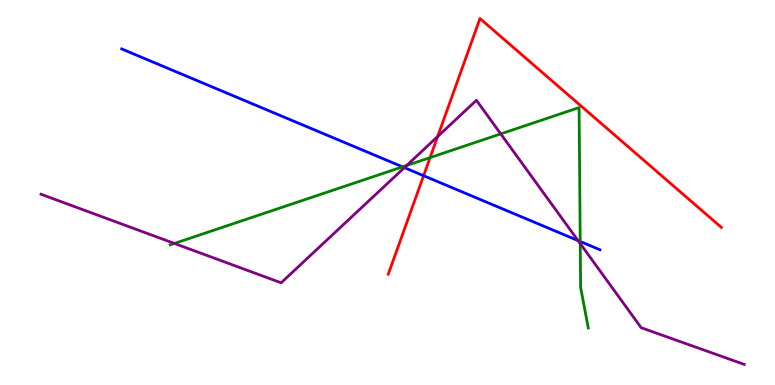[{'lines': ['blue', 'red'], 'intersections': [{'x': 5.47, 'y': 5.44}]}, {'lines': ['green', 'red'], 'intersections': [{'x': 5.55, 'y': 5.91}]}, {'lines': ['purple', 'red'], 'intersections': [{'x': 5.65, 'y': 6.45}]}, {'lines': ['blue', 'green'], 'intersections': [{'x': 5.19, 'y': 5.67}, {'x': 7.49, 'y': 3.73}]}, {'lines': ['blue', 'purple'], 'intersections': [{'x': 5.22, 'y': 5.65}, {'x': 7.46, 'y': 3.75}]}, {'lines': ['green', 'purple'], 'intersections': [{'x': 2.25, 'y': 3.68}, {'x': 5.25, 'y': 5.7}, {'x': 6.46, 'y': 6.52}, {'x': 7.49, 'y': 3.67}]}]